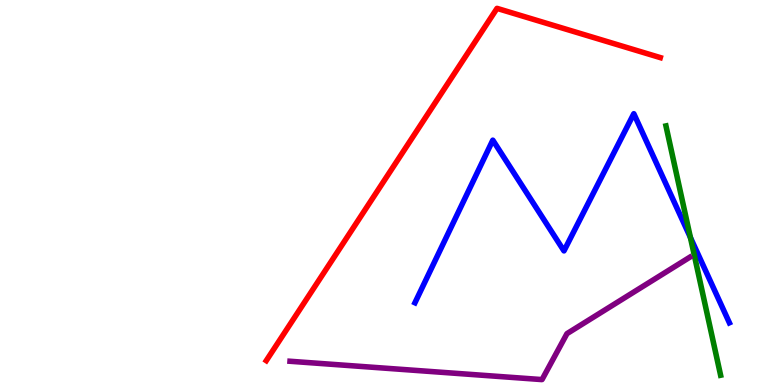[{'lines': ['blue', 'red'], 'intersections': []}, {'lines': ['green', 'red'], 'intersections': []}, {'lines': ['purple', 'red'], 'intersections': []}, {'lines': ['blue', 'green'], 'intersections': [{'x': 8.91, 'y': 3.83}]}, {'lines': ['blue', 'purple'], 'intersections': []}, {'lines': ['green', 'purple'], 'intersections': []}]